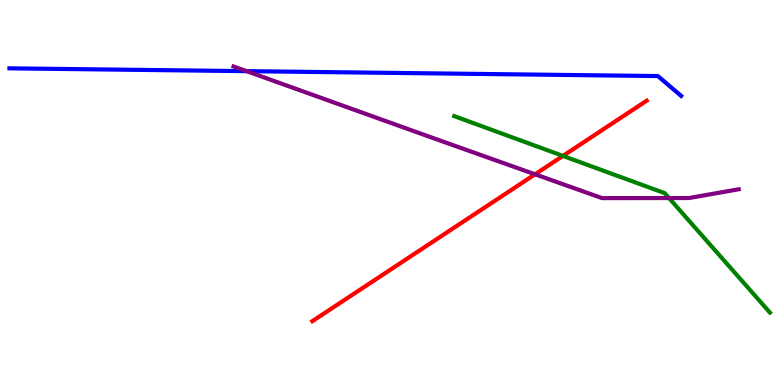[{'lines': ['blue', 'red'], 'intersections': []}, {'lines': ['green', 'red'], 'intersections': [{'x': 7.26, 'y': 5.95}]}, {'lines': ['purple', 'red'], 'intersections': [{'x': 6.9, 'y': 5.47}]}, {'lines': ['blue', 'green'], 'intersections': []}, {'lines': ['blue', 'purple'], 'intersections': [{'x': 3.18, 'y': 8.15}]}, {'lines': ['green', 'purple'], 'intersections': [{'x': 8.63, 'y': 4.86}]}]